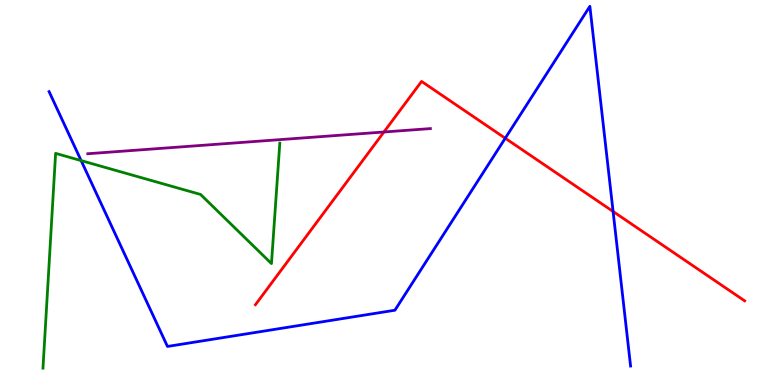[{'lines': ['blue', 'red'], 'intersections': [{'x': 6.52, 'y': 6.41}, {'x': 7.91, 'y': 4.51}]}, {'lines': ['green', 'red'], 'intersections': []}, {'lines': ['purple', 'red'], 'intersections': [{'x': 4.95, 'y': 6.57}]}, {'lines': ['blue', 'green'], 'intersections': [{'x': 1.05, 'y': 5.83}]}, {'lines': ['blue', 'purple'], 'intersections': []}, {'lines': ['green', 'purple'], 'intersections': []}]